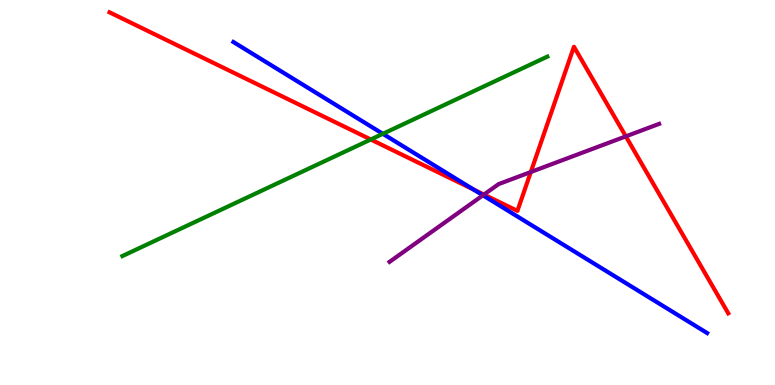[{'lines': ['blue', 'red'], 'intersections': [{'x': 6.11, 'y': 5.08}]}, {'lines': ['green', 'red'], 'intersections': [{'x': 4.78, 'y': 6.38}]}, {'lines': ['purple', 'red'], 'intersections': [{'x': 6.24, 'y': 4.95}, {'x': 6.85, 'y': 5.53}, {'x': 8.08, 'y': 6.46}]}, {'lines': ['blue', 'green'], 'intersections': [{'x': 4.94, 'y': 6.52}]}, {'lines': ['blue', 'purple'], 'intersections': [{'x': 6.23, 'y': 4.93}]}, {'lines': ['green', 'purple'], 'intersections': []}]